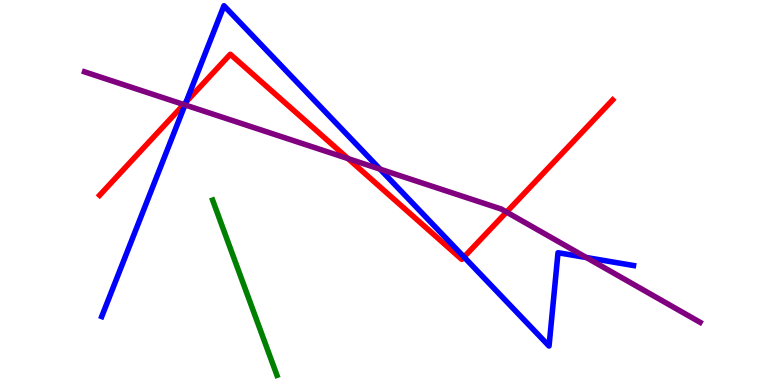[{'lines': ['blue', 'red'], 'intersections': [{'x': 2.4, 'y': 7.35}, {'x': 5.99, 'y': 3.32}]}, {'lines': ['green', 'red'], 'intersections': []}, {'lines': ['purple', 'red'], 'intersections': [{'x': 2.37, 'y': 7.29}, {'x': 4.49, 'y': 5.88}, {'x': 6.54, 'y': 4.49}]}, {'lines': ['blue', 'green'], 'intersections': []}, {'lines': ['blue', 'purple'], 'intersections': [{'x': 2.39, 'y': 7.27}, {'x': 4.9, 'y': 5.61}, {'x': 7.57, 'y': 3.31}]}, {'lines': ['green', 'purple'], 'intersections': []}]